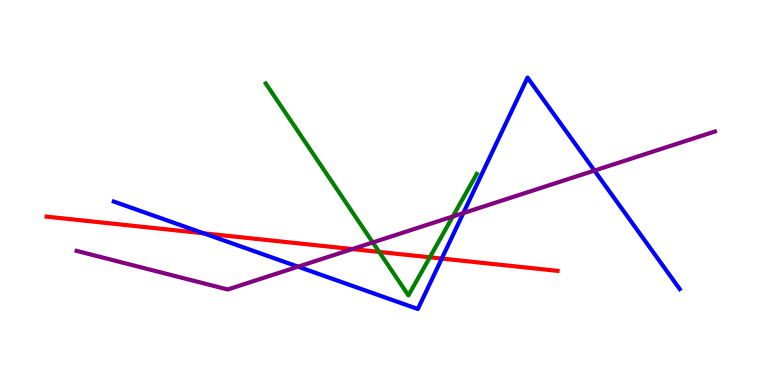[{'lines': ['blue', 'red'], 'intersections': [{'x': 2.63, 'y': 3.94}, {'x': 5.7, 'y': 3.28}]}, {'lines': ['green', 'red'], 'intersections': [{'x': 4.89, 'y': 3.46}, {'x': 5.55, 'y': 3.32}]}, {'lines': ['purple', 'red'], 'intersections': [{'x': 4.55, 'y': 3.53}]}, {'lines': ['blue', 'green'], 'intersections': []}, {'lines': ['blue', 'purple'], 'intersections': [{'x': 3.85, 'y': 3.07}, {'x': 5.98, 'y': 4.47}, {'x': 7.67, 'y': 5.57}]}, {'lines': ['green', 'purple'], 'intersections': [{'x': 4.81, 'y': 3.7}, {'x': 5.84, 'y': 4.38}]}]